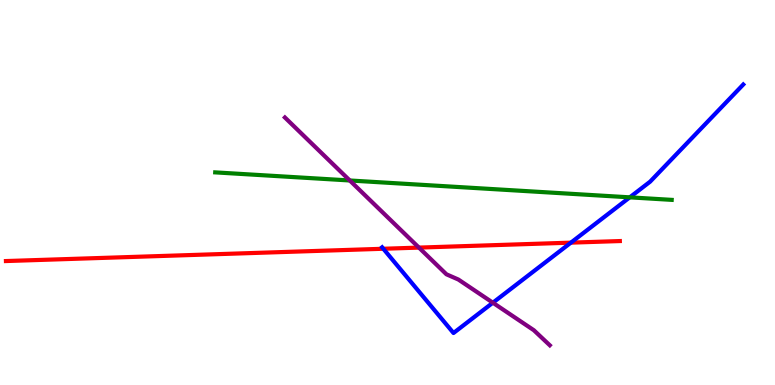[{'lines': ['blue', 'red'], 'intersections': [{'x': 4.95, 'y': 3.54}, {'x': 7.37, 'y': 3.7}]}, {'lines': ['green', 'red'], 'intersections': []}, {'lines': ['purple', 'red'], 'intersections': [{'x': 5.41, 'y': 3.57}]}, {'lines': ['blue', 'green'], 'intersections': [{'x': 8.13, 'y': 4.87}]}, {'lines': ['blue', 'purple'], 'intersections': [{'x': 6.36, 'y': 2.14}]}, {'lines': ['green', 'purple'], 'intersections': [{'x': 4.51, 'y': 5.31}]}]